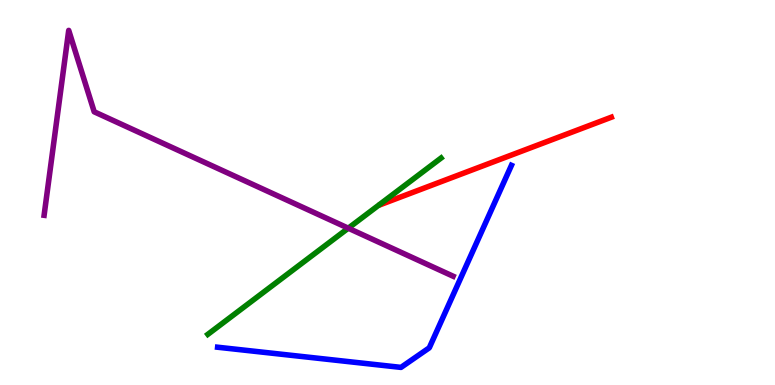[{'lines': ['blue', 'red'], 'intersections': []}, {'lines': ['green', 'red'], 'intersections': []}, {'lines': ['purple', 'red'], 'intersections': []}, {'lines': ['blue', 'green'], 'intersections': []}, {'lines': ['blue', 'purple'], 'intersections': []}, {'lines': ['green', 'purple'], 'intersections': [{'x': 4.49, 'y': 4.07}]}]